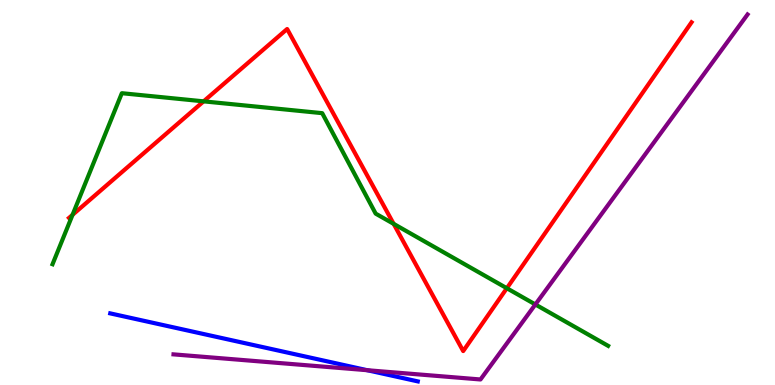[{'lines': ['blue', 'red'], 'intersections': []}, {'lines': ['green', 'red'], 'intersections': [{'x': 0.936, 'y': 4.42}, {'x': 2.63, 'y': 7.37}, {'x': 5.08, 'y': 4.19}, {'x': 6.54, 'y': 2.51}]}, {'lines': ['purple', 'red'], 'intersections': []}, {'lines': ['blue', 'green'], 'intersections': []}, {'lines': ['blue', 'purple'], 'intersections': [{'x': 4.74, 'y': 0.384}]}, {'lines': ['green', 'purple'], 'intersections': [{'x': 6.91, 'y': 2.09}]}]